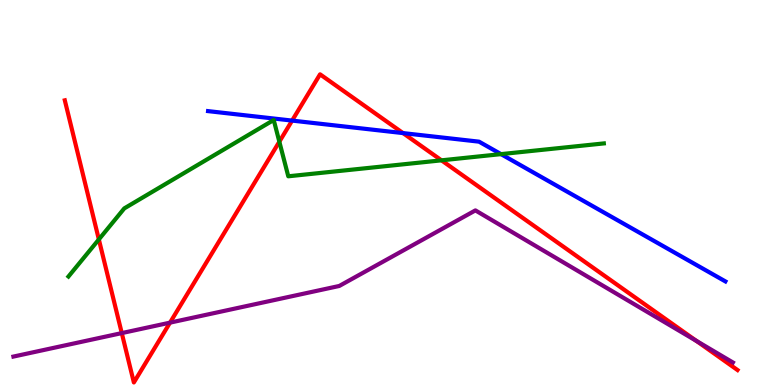[{'lines': ['blue', 'red'], 'intersections': [{'x': 3.77, 'y': 6.87}, {'x': 5.2, 'y': 6.54}]}, {'lines': ['green', 'red'], 'intersections': [{'x': 1.28, 'y': 3.78}, {'x': 3.6, 'y': 6.32}, {'x': 5.7, 'y': 5.84}]}, {'lines': ['purple', 'red'], 'intersections': [{'x': 1.57, 'y': 1.35}, {'x': 2.19, 'y': 1.62}, {'x': 8.99, 'y': 1.15}]}, {'lines': ['blue', 'green'], 'intersections': [{'x': 6.46, 'y': 6.0}]}, {'lines': ['blue', 'purple'], 'intersections': []}, {'lines': ['green', 'purple'], 'intersections': []}]